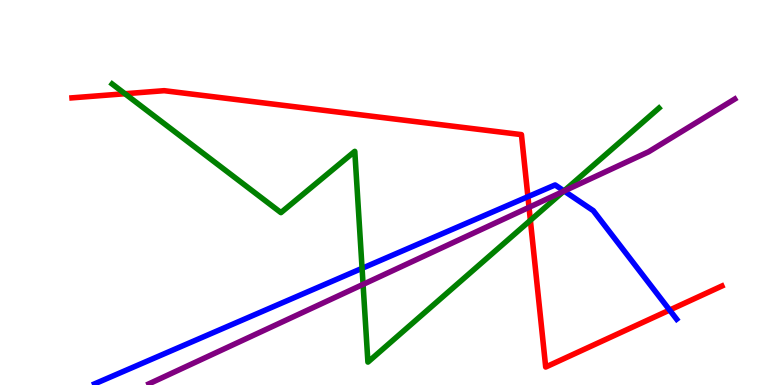[{'lines': ['blue', 'red'], 'intersections': [{'x': 6.81, 'y': 4.89}, {'x': 8.64, 'y': 1.95}]}, {'lines': ['green', 'red'], 'intersections': [{'x': 1.61, 'y': 7.57}, {'x': 6.84, 'y': 4.28}]}, {'lines': ['purple', 'red'], 'intersections': [{'x': 6.83, 'y': 4.62}]}, {'lines': ['blue', 'green'], 'intersections': [{'x': 4.67, 'y': 3.03}, {'x': 7.28, 'y': 5.04}]}, {'lines': ['blue', 'purple'], 'intersections': [{'x': 7.28, 'y': 5.04}]}, {'lines': ['green', 'purple'], 'intersections': [{'x': 4.68, 'y': 2.61}, {'x': 7.27, 'y': 5.03}]}]